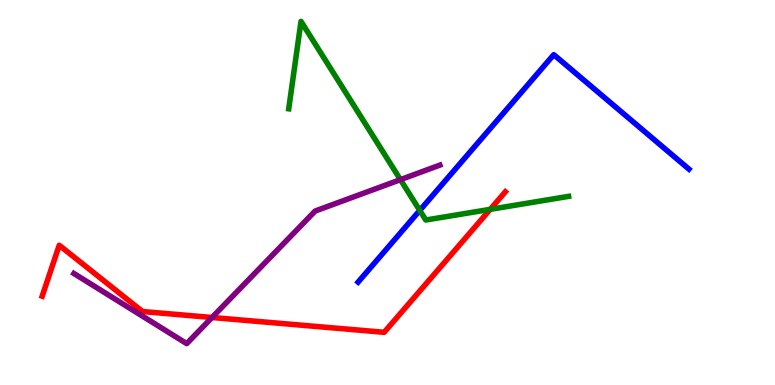[{'lines': ['blue', 'red'], 'intersections': []}, {'lines': ['green', 'red'], 'intersections': [{'x': 6.33, 'y': 4.56}]}, {'lines': ['purple', 'red'], 'intersections': [{'x': 2.74, 'y': 1.75}]}, {'lines': ['blue', 'green'], 'intersections': [{'x': 5.42, 'y': 4.53}]}, {'lines': ['blue', 'purple'], 'intersections': []}, {'lines': ['green', 'purple'], 'intersections': [{'x': 5.17, 'y': 5.33}]}]